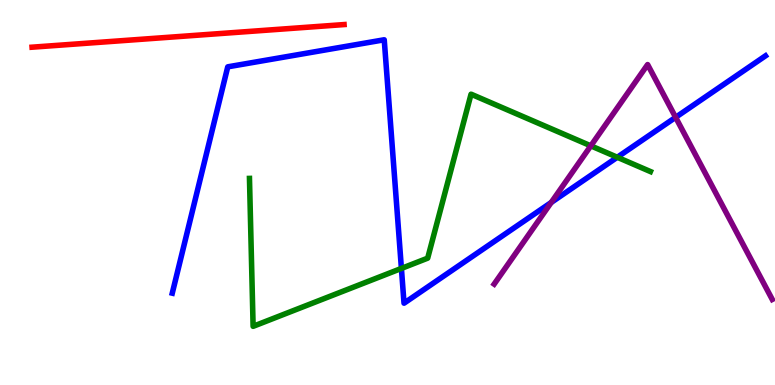[{'lines': ['blue', 'red'], 'intersections': []}, {'lines': ['green', 'red'], 'intersections': []}, {'lines': ['purple', 'red'], 'intersections': []}, {'lines': ['blue', 'green'], 'intersections': [{'x': 5.18, 'y': 3.03}, {'x': 7.97, 'y': 5.92}]}, {'lines': ['blue', 'purple'], 'intersections': [{'x': 7.11, 'y': 4.74}, {'x': 8.72, 'y': 6.95}]}, {'lines': ['green', 'purple'], 'intersections': [{'x': 7.62, 'y': 6.21}]}]